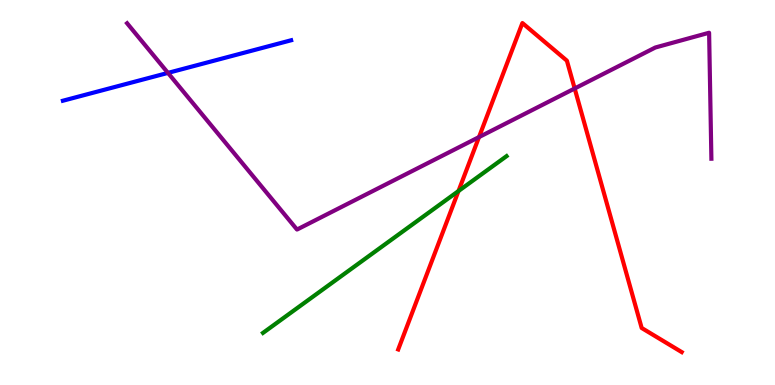[{'lines': ['blue', 'red'], 'intersections': []}, {'lines': ['green', 'red'], 'intersections': [{'x': 5.92, 'y': 5.04}]}, {'lines': ['purple', 'red'], 'intersections': [{'x': 6.18, 'y': 6.44}, {'x': 7.42, 'y': 7.7}]}, {'lines': ['blue', 'green'], 'intersections': []}, {'lines': ['blue', 'purple'], 'intersections': [{'x': 2.17, 'y': 8.11}]}, {'lines': ['green', 'purple'], 'intersections': []}]